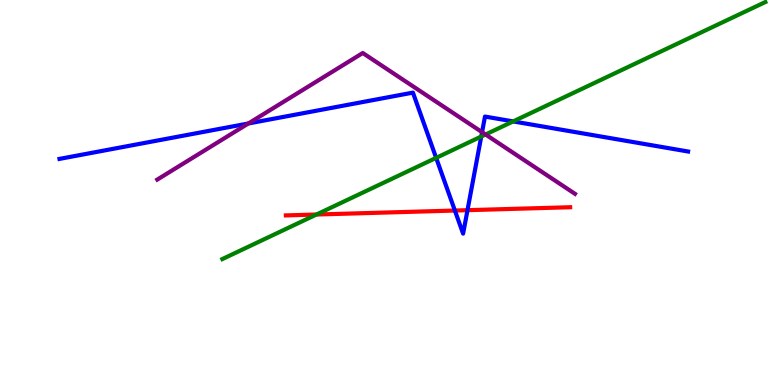[{'lines': ['blue', 'red'], 'intersections': [{'x': 5.87, 'y': 4.53}, {'x': 6.03, 'y': 4.54}]}, {'lines': ['green', 'red'], 'intersections': [{'x': 4.08, 'y': 4.43}]}, {'lines': ['purple', 'red'], 'intersections': []}, {'lines': ['blue', 'green'], 'intersections': [{'x': 5.63, 'y': 5.9}, {'x': 6.21, 'y': 6.45}, {'x': 6.62, 'y': 6.85}]}, {'lines': ['blue', 'purple'], 'intersections': [{'x': 3.2, 'y': 6.79}, {'x': 6.22, 'y': 6.57}]}, {'lines': ['green', 'purple'], 'intersections': [{'x': 6.27, 'y': 6.51}]}]